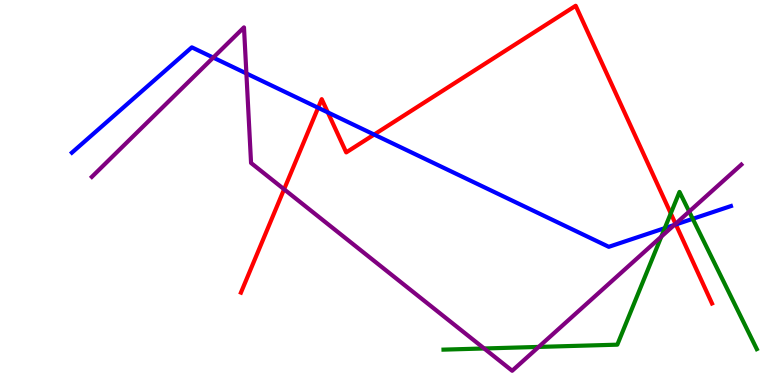[{'lines': ['blue', 'red'], 'intersections': [{'x': 4.1, 'y': 7.2}, {'x': 4.23, 'y': 7.08}, {'x': 4.83, 'y': 6.5}, {'x': 8.72, 'y': 4.17}]}, {'lines': ['green', 'red'], 'intersections': [{'x': 8.66, 'y': 4.46}]}, {'lines': ['purple', 'red'], 'intersections': [{'x': 3.67, 'y': 5.08}, {'x': 8.72, 'y': 4.19}]}, {'lines': ['blue', 'green'], 'intersections': [{'x': 8.58, 'y': 4.07}, {'x': 8.94, 'y': 4.32}]}, {'lines': ['blue', 'purple'], 'intersections': [{'x': 2.75, 'y': 8.5}, {'x': 3.18, 'y': 8.09}, {'x': 8.7, 'y': 4.16}]}, {'lines': ['green', 'purple'], 'intersections': [{'x': 6.25, 'y': 0.949}, {'x': 6.95, 'y': 0.989}, {'x': 8.53, 'y': 3.85}, {'x': 8.89, 'y': 4.5}]}]